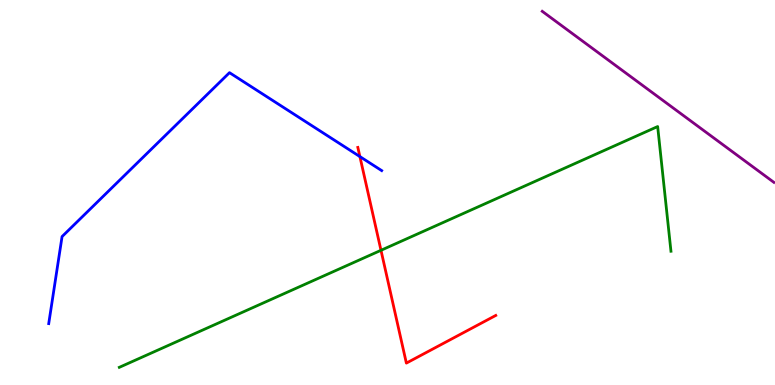[{'lines': ['blue', 'red'], 'intersections': [{'x': 4.64, 'y': 5.93}]}, {'lines': ['green', 'red'], 'intersections': [{'x': 4.92, 'y': 3.5}]}, {'lines': ['purple', 'red'], 'intersections': []}, {'lines': ['blue', 'green'], 'intersections': []}, {'lines': ['blue', 'purple'], 'intersections': []}, {'lines': ['green', 'purple'], 'intersections': []}]